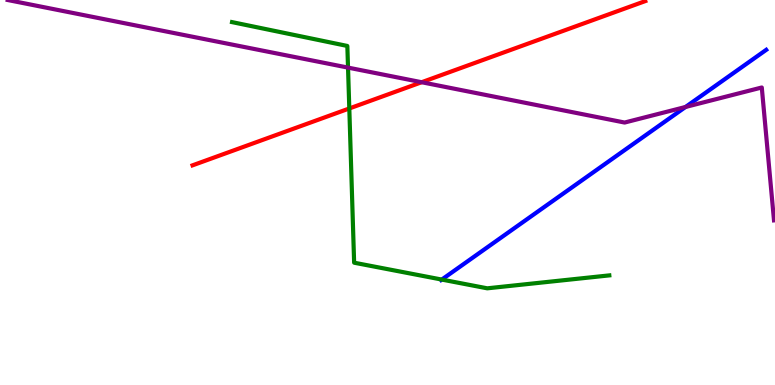[{'lines': ['blue', 'red'], 'intersections': []}, {'lines': ['green', 'red'], 'intersections': [{'x': 4.51, 'y': 7.18}]}, {'lines': ['purple', 'red'], 'intersections': [{'x': 5.44, 'y': 7.86}]}, {'lines': ['blue', 'green'], 'intersections': [{'x': 5.7, 'y': 2.74}]}, {'lines': ['blue', 'purple'], 'intersections': [{'x': 8.85, 'y': 7.22}]}, {'lines': ['green', 'purple'], 'intersections': [{'x': 4.49, 'y': 8.24}]}]